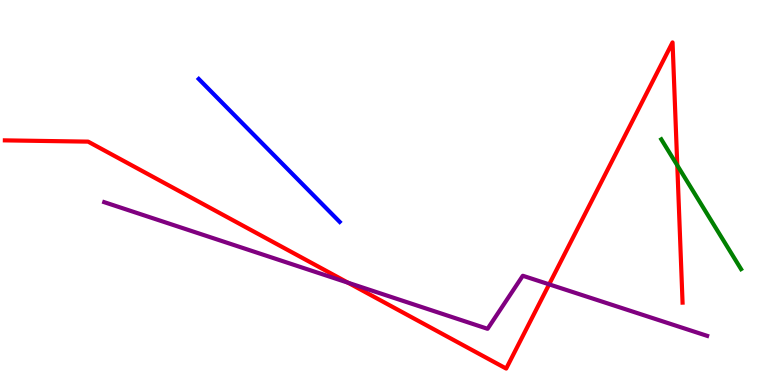[{'lines': ['blue', 'red'], 'intersections': []}, {'lines': ['green', 'red'], 'intersections': [{'x': 8.74, 'y': 5.71}]}, {'lines': ['purple', 'red'], 'intersections': [{'x': 4.49, 'y': 2.66}, {'x': 7.09, 'y': 2.61}]}, {'lines': ['blue', 'green'], 'intersections': []}, {'lines': ['blue', 'purple'], 'intersections': []}, {'lines': ['green', 'purple'], 'intersections': []}]